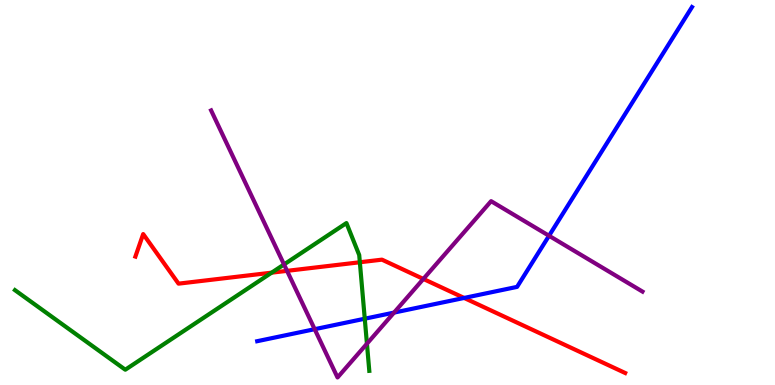[{'lines': ['blue', 'red'], 'intersections': [{'x': 5.99, 'y': 2.26}]}, {'lines': ['green', 'red'], 'intersections': [{'x': 3.51, 'y': 2.92}, {'x': 4.64, 'y': 3.19}]}, {'lines': ['purple', 'red'], 'intersections': [{'x': 3.7, 'y': 2.96}, {'x': 5.46, 'y': 2.75}]}, {'lines': ['blue', 'green'], 'intersections': [{'x': 4.71, 'y': 1.72}]}, {'lines': ['blue', 'purple'], 'intersections': [{'x': 4.06, 'y': 1.45}, {'x': 5.08, 'y': 1.88}, {'x': 7.08, 'y': 3.88}]}, {'lines': ['green', 'purple'], 'intersections': [{'x': 3.66, 'y': 3.13}, {'x': 4.73, 'y': 1.07}]}]